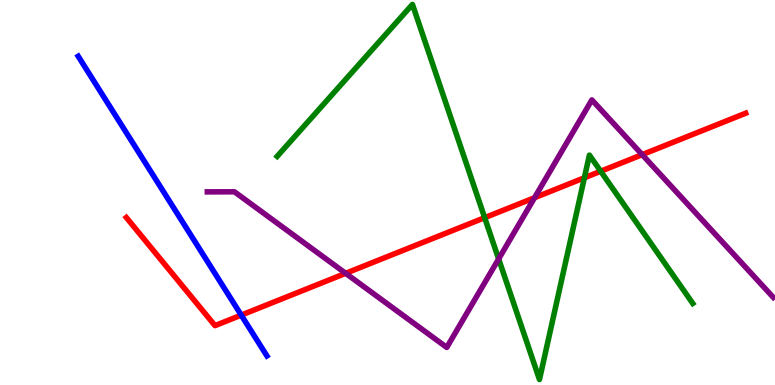[{'lines': ['blue', 'red'], 'intersections': [{'x': 3.11, 'y': 1.82}]}, {'lines': ['green', 'red'], 'intersections': [{'x': 6.25, 'y': 4.35}, {'x': 7.54, 'y': 5.38}, {'x': 7.75, 'y': 5.55}]}, {'lines': ['purple', 'red'], 'intersections': [{'x': 4.46, 'y': 2.9}, {'x': 6.9, 'y': 4.86}, {'x': 8.29, 'y': 5.98}]}, {'lines': ['blue', 'green'], 'intersections': []}, {'lines': ['blue', 'purple'], 'intersections': []}, {'lines': ['green', 'purple'], 'intersections': [{'x': 6.43, 'y': 3.27}]}]